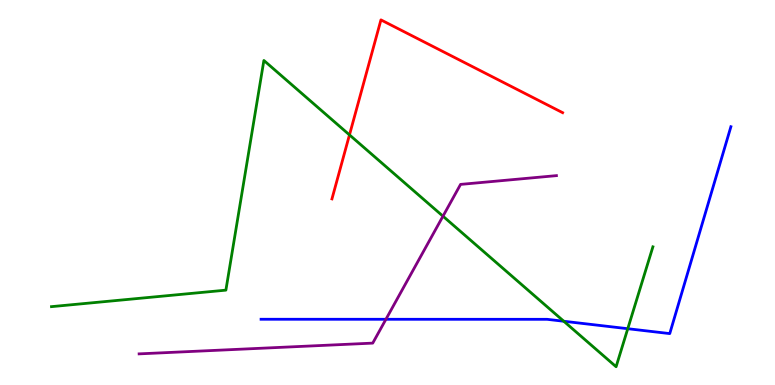[{'lines': ['blue', 'red'], 'intersections': []}, {'lines': ['green', 'red'], 'intersections': [{'x': 4.51, 'y': 6.5}]}, {'lines': ['purple', 'red'], 'intersections': []}, {'lines': ['blue', 'green'], 'intersections': [{'x': 7.27, 'y': 1.66}, {'x': 8.1, 'y': 1.46}]}, {'lines': ['blue', 'purple'], 'intersections': [{'x': 4.98, 'y': 1.71}]}, {'lines': ['green', 'purple'], 'intersections': [{'x': 5.72, 'y': 4.38}]}]